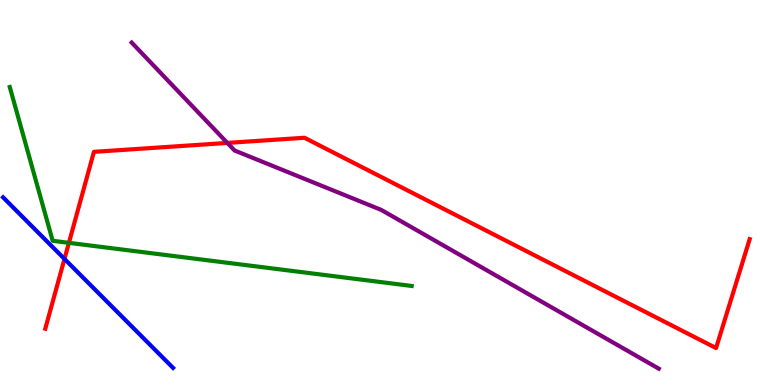[{'lines': ['blue', 'red'], 'intersections': [{'x': 0.832, 'y': 3.27}]}, {'lines': ['green', 'red'], 'intersections': [{'x': 0.889, 'y': 3.69}]}, {'lines': ['purple', 'red'], 'intersections': [{'x': 2.93, 'y': 6.29}]}, {'lines': ['blue', 'green'], 'intersections': []}, {'lines': ['blue', 'purple'], 'intersections': []}, {'lines': ['green', 'purple'], 'intersections': []}]